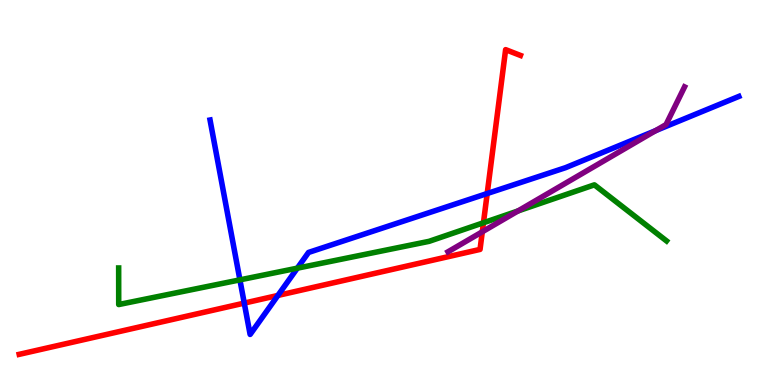[{'lines': ['blue', 'red'], 'intersections': [{'x': 3.15, 'y': 2.13}, {'x': 3.59, 'y': 2.33}, {'x': 6.29, 'y': 4.97}]}, {'lines': ['green', 'red'], 'intersections': [{'x': 6.24, 'y': 4.21}]}, {'lines': ['purple', 'red'], 'intersections': [{'x': 6.22, 'y': 3.98}]}, {'lines': ['blue', 'green'], 'intersections': [{'x': 3.1, 'y': 2.73}, {'x': 3.84, 'y': 3.03}]}, {'lines': ['blue', 'purple'], 'intersections': [{'x': 8.46, 'y': 6.61}]}, {'lines': ['green', 'purple'], 'intersections': [{'x': 6.68, 'y': 4.52}]}]